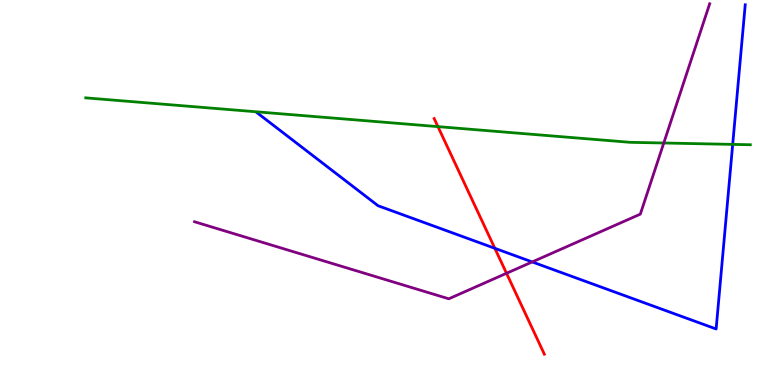[{'lines': ['blue', 'red'], 'intersections': [{'x': 6.39, 'y': 3.55}]}, {'lines': ['green', 'red'], 'intersections': [{'x': 5.65, 'y': 6.71}]}, {'lines': ['purple', 'red'], 'intersections': [{'x': 6.54, 'y': 2.9}]}, {'lines': ['blue', 'green'], 'intersections': [{'x': 9.45, 'y': 6.25}]}, {'lines': ['blue', 'purple'], 'intersections': [{'x': 6.87, 'y': 3.2}]}, {'lines': ['green', 'purple'], 'intersections': [{'x': 8.56, 'y': 6.29}]}]